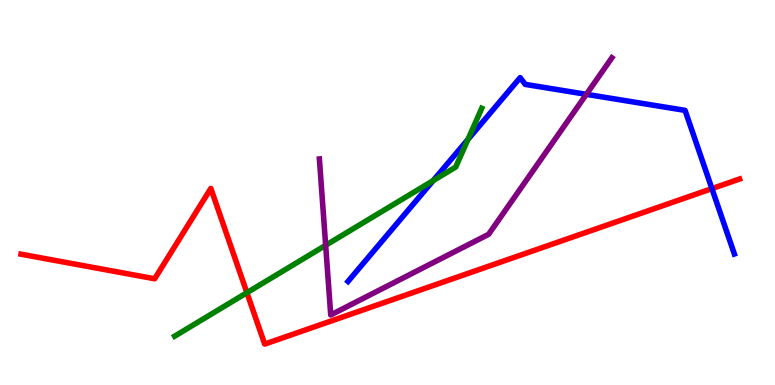[{'lines': ['blue', 'red'], 'intersections': [{'x': 9.19, 'y': 5.1}]}, {'lines': ['green', 'red'], 'intersections': [{'x': 3.19, 'y': 2.4}]}, {'lines': ['purple', 'red'], 'intersections': []}, {'lines': ['blue', 'green'], 'intersections': [{'x': 5.59, 'y': 5.31}, {'x': 6.04, 'y': 6.38}]}, {'lines': ['blue', 'purple'], 'intersections': [{'x': 7.57, 'y': 7.55}]}, {'lines': ['green', 'purple'], 'intersections': [{'x': 4.2, 'y': 3.63}]}]